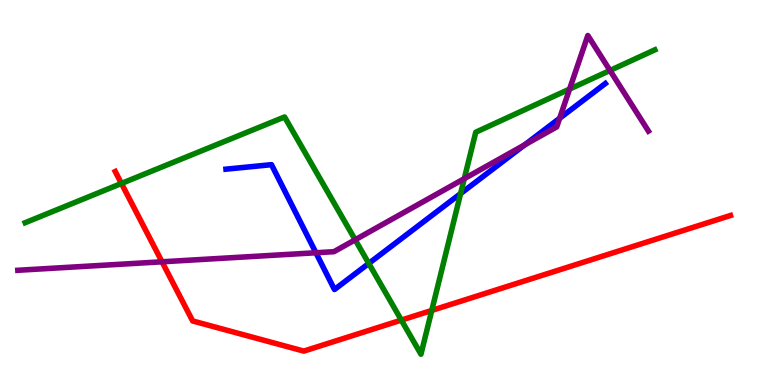[{'lines': ['blue', 'red'], 'intersections': []}, {'lines': ['green', 'red'], 'intersections': [{'x': 1.57, 'y': 5.23}, {'x': 5.18, 'y': 1.69}, {'x': 5.57, 'y': 1.94}]}, {'lines': ['purple', 'red'], 'intersections': [{'x': 2.09, 'y': 3.2}]}, {'lines': ['blue', 'green'], 'intersections': [{'x': 4.76, 'y': 3.16}, {'x': 5.94, 'y': 4.97}]}, {'lines': ['blue', 'purple'], 'intersections': [{'x': 4.08, 'y': 3.44}, {'x': 6.77, 'y': 6.24}, {'x': 7.22, 'y': 6.93}]}, {'lines': ['green', 'purple'], 'intersections': [{'x': 4.58, 'y': 3.77}, {'x': 5.99, 'y': 5.36}, {'x': 7.35, 'y': 7.69}, {'x': 7.87, 'y': 8.17}]}]